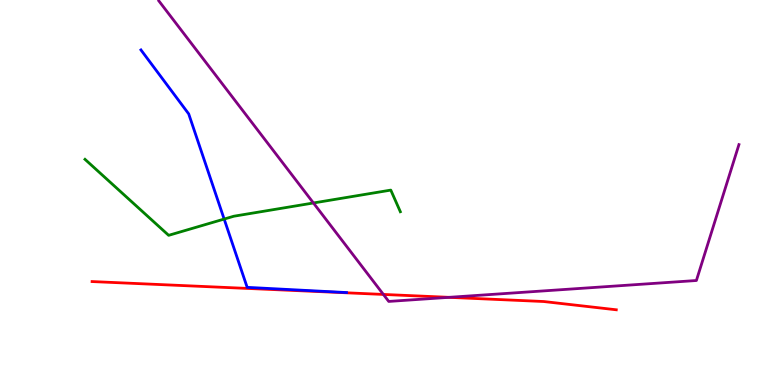[{'lines': ['blue', 'red'], 'intersections': []}, {'lines': ['green', 'red'], 'intersections': []}, {'lines': ['purple', 'red'], 'intersections': [{'x': 4.95, 'y': 2.35}, {'x': 5.79, 'y': 2.28}]}, {'lines': ['blue', 'green'], 'intersections': [{'x': 2.89, 'y': 4.31}]}, {'lines': ['blue', 'purple'], 'intersections': []}, {'lines': ['green', 'purple'], 'intersections': [{'x': 4.04, 'y': 4.73}]}]